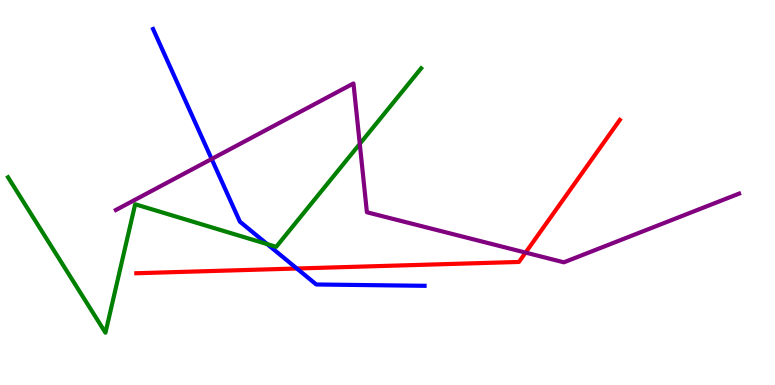[{'lines': ['blue', 'red'], 'intersections': [{'x': 3.83, 'y': 3.03}]}, {'lines': ['green', 'red'], 'intersections': []}, {'lines': ['purple', 'red'], 'intersections': [{'x': 6.78, 'y': 3.44}]}, {'lines': ['blue', 'green'], 'intersections': [{'x': 3.45, 'y': 3.66}]}, {'lines': ['blue', 'purple'], 'intersections': [{'x': 2.73, 'y': 5.87}]}, {'lines': ['green', 'purple'], 'intersections': [{'x': 4.64, 'y': 6.26}]}]